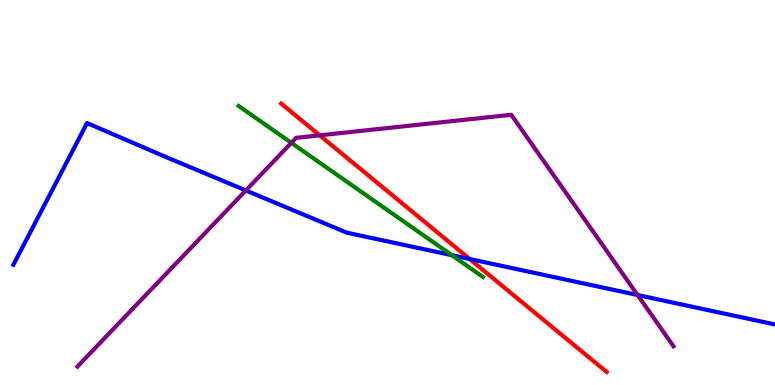[{'lines': ['blue', 'red'], 'intersections': [{'x': 6.06, 'y': 3.27}]}, {'lines': ['green', 'red'], 'intersections': []}, {'lines': ['purple', 'red'], 'intersections': [{'x': 4.13, 'y': 6.48}]}, {'lines': ['blue', 'green'], 'intersections': [{'x': 5.83, 'y': 3.37}]}, {'lines': ['blue', 'purple'], 'intersections': [{'x': 3.17, 'y': 5.05}, {'x': 8.23, 'y': 2.34}]}, {'lines': ['green', 'purple'], 'intersections': [{'x': 3.76, 'y': 6.29}]}]